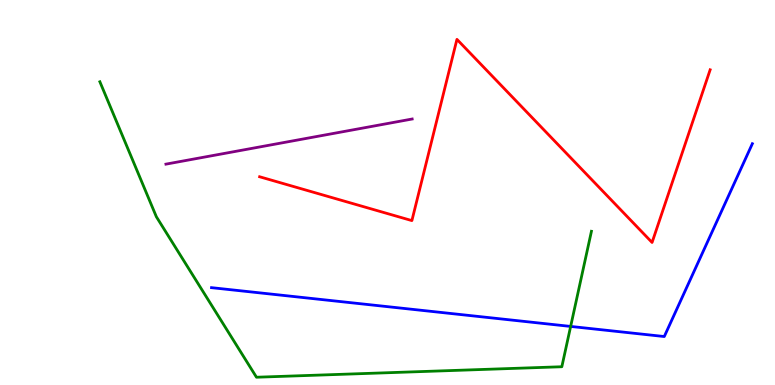[{'lines': ['blue', 'red'], 'intersections': []}, {'lines': ['green', 'red'], 'intersections': []}, {'lines': ['purple', 'red'], 'intersections': []}, {'lines': ['blue', 'green'], 'intersections': [{'x': 7.36, 'y': 1.52}]}, {'lines': ['blue', 'purple'], 'intersections': []}, {'lines': ['green', 'purple'], 'intersections': []}]